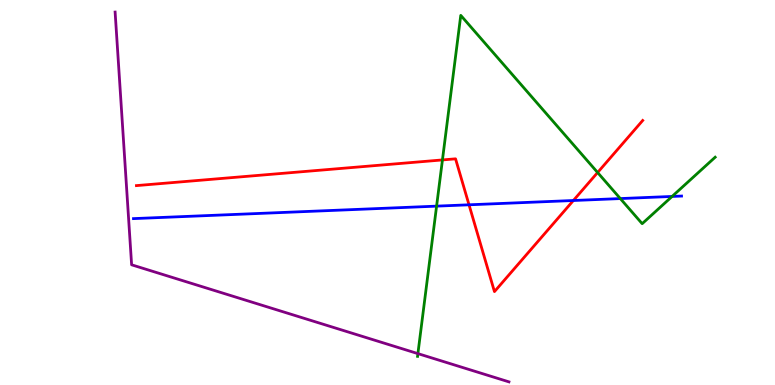[{'lines': ['blue', 'red'], 'intersections': [{'x': 6.05, 'y': 4.68}, {'x': 7.4, 'y': 4.79}]}, {'lines': ['green', 'red'], 'intersections': [{'x': 5.71, 'y': 5.85}, {'x': 7.71, 'y': 5.52}]}, {'lines': ['purple', 'red'], 'intersections': []}, {'lines': ['blue', 'green'], 'intersections': [{'x': 5.63, 'y': 4.65}, {'x': 8.0, 'y': 4.84}, {'x': 8.67, 'y': 4.9}]}, {'lines': ['blue', 'purple'], 'intersections': []}, {'lines': ['green', 'purple'], 'intersections': [{'x': 5.39, 'y': 0.815}]}]